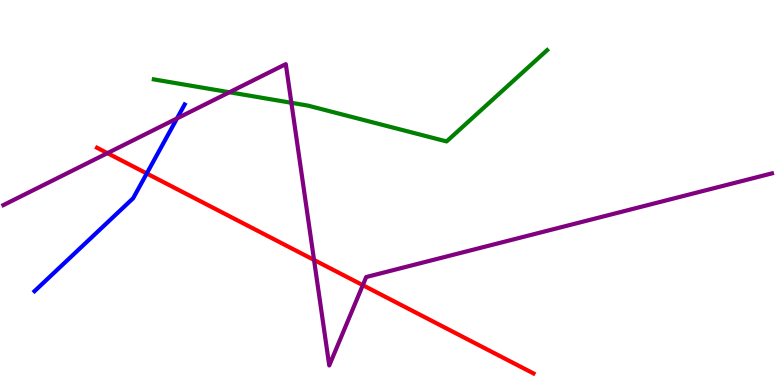[{'lines': ['blue', 'red'], 'intersections': [{'x': 1.89, 'y': 5.49}]}, {'lines': ['green', 'red'], 'intersections': []}, {'lines': ['purple', 'red'], 'intersections': [{'x': 1.39, 'y': 6.02}, {'x': 4.05, 'y': 3.25}, {'x': 4.68, 'y': 2.59}]}, {'lines': ['blue', 'green'], 'intersections': []}, {'lines': ['blue', 'purple'], 'intersections': [{'x': 2.28, 'y': 6.92}]}, {'lines': ['green', 'purple'], 'intersections': [{'x': 2.96, 'y': 7.6}, {'x': 3.76, 'y': 7.33}]}]